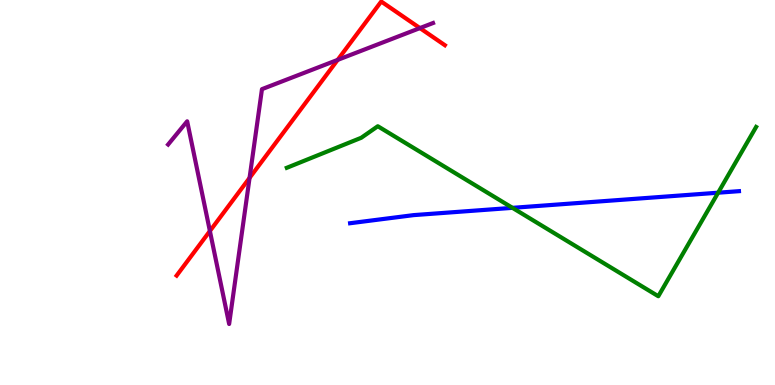[{'lines': ['blue', 'red'], 'intersections': []}, {'lines': ['green', 'red'], 'intersections': []}, {'lines': ['purple', 'red'], 'intersections': [{'x': 2.71, 'y': 4.0}, {'x': 3.22, 'y': 5.38}, {'x': 4.36, 'y': 8.44}, {'x': 5.42, 'y': 9.27}]}, {'lines': ['blue', 'green'], 'intersections': [{'x': 6.61, 'y': 4.6}, {'x': 9.27, 'y': 4.99}]}, {'lines': ['blue', 'purple'], 'intersections': []}, {'lines': ['green', 'purple'], 'intersections': []}]